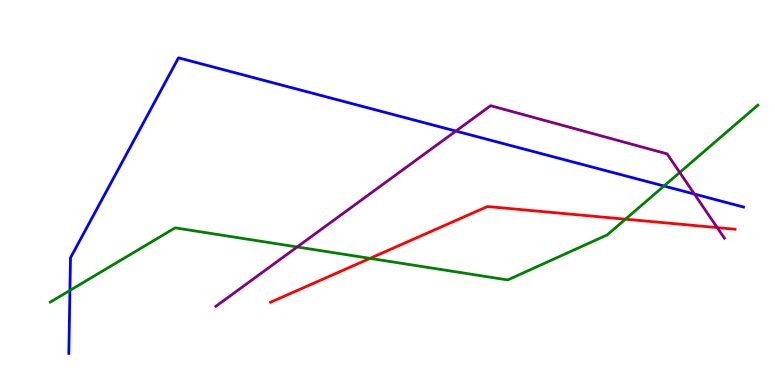[{'lines': ['blue', 'red'], 'intersections': []}, {'lines': ['green', 'red'], 'intersections': [{'x': 4.77, 'y': 3.29}, {'x': 8.07, 'y': 4.31}]}, {'lines': ['purple', 'red'], 'intersections': [{'x': 9.25, 'y': 4.09}]}, {'lines': ['blue', 'green'], 'intersections': [{'x': 0.902, 'y': 2.46}, {'x': 8.57, 'y': 5.17}]}, {'lines': ['blue', 'purple'], 'intersections': [{'x': 5.88, 'y': 6.6}, {'x': 8.96, 'y': 4.96}]}, {'lines': ['green', 'purple'], 'intersections': [{'x': 3.83, 'y': 3.59}, {'x': 8.77, 'y': 5.52}]}]